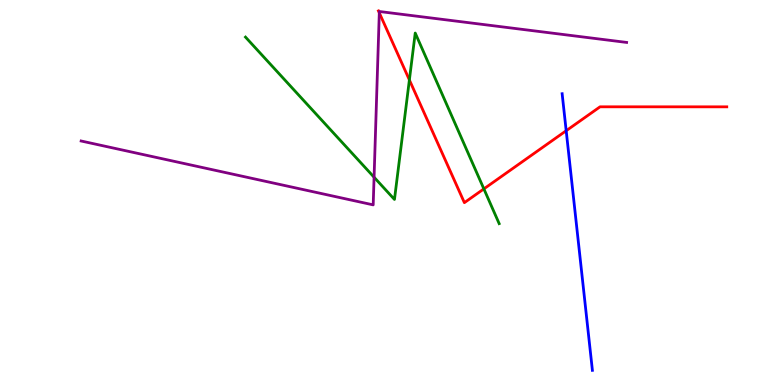[{'lines': ['blue', 'red'], 'intersections': [{'x': 7.31, 'y': 6.6}]}, {'lines': ['green', 'red'], 'intersections': [{'x': 5.28, 'y': 7.92}, {'x': 6.24, 'y': 5.09}]}, {'lines': ['purple', 'red'], 'intersections': [{'x': 4.89, 'y': 9.67}]}, {'lines': ['blue', 'green'], 'intersections': []}, {'lines': ['blue', 'purple'], 'intersections': []}, {'lines': ['green', 'purple'], 'intersections': [{'x': 4.83, 'y': 5.4}]}]